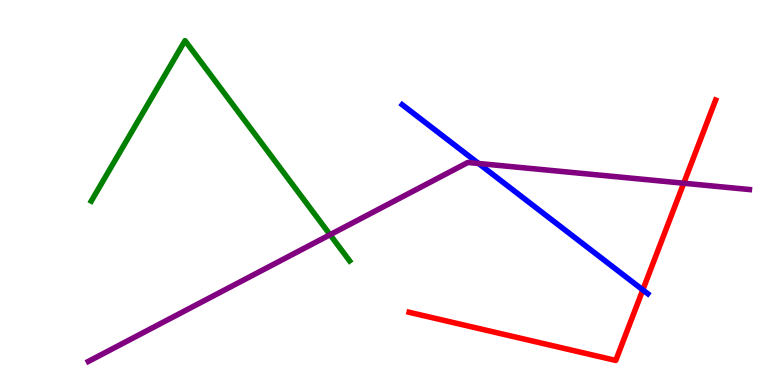[{'lines': ['blue', 'red'], 'intersections': [{'x': 8.29, 'y': 2.47}]}, {'lines': ['green', 'red'], 'intersections': []}, {'lines': ['purple', 'red'], 'intersections': [{'x': 8.82, 'y': 5.24}]}, {'lines': ['blue', 'green'], 'intersections': []}, {'lines': ['blue', 'purple'], 'intersections': [{'x': 6.18, 'y': 5.75}]}, {'lines': ['green', 'purple'], 'intersections': [{'x': 4.26, 'y': 3.9}]}]